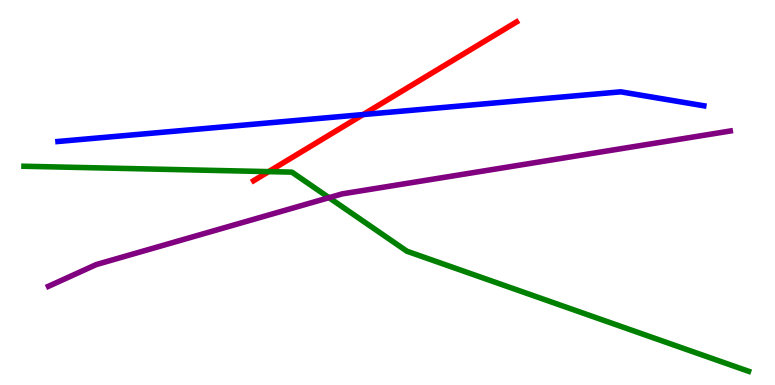[{'lines': ['blue', 'red'], 'intersections': [{'x': 4.69, 'y': 7.02}]}, {'lines': ['green', 'red'], 'intersections': [{'x': 3.47, 'y': 5.54}]}, {'lines': ['purple', 'red'], 'intersections': []}, {'lines': ['blue', 'green'], 'intersections': []}, {'lines': ['blue', 'purple'], 'intersections': []}, {'lines': ['green', 'purple'], 'intersections': [{'x': 4.25, 'y': 4.87}]}]